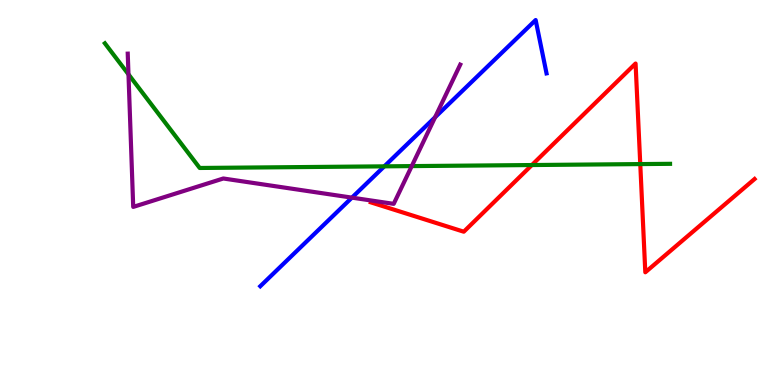[{'lines': ['blue', 'red'], 'intersections': []}, {'lines': ['green', 'red'], 'intersections': [{'x': 6.86, 'y': 5.71}, {'x': 8.26, 'y': 5.74}]}, {'lines': ['purple', 'red'], 'intersections': []}, {'lines': ['blue', 'green'], 'intersections': [{'x': 4.96, 'y': 5.68}]}, {'lines': ['blue', 'purple'], 'intersections': [{'x': 4.54, 'y': 4.87}, {'x': 5.61, 'y': 6.95}]}, {'lines': ['green', 'purple'], 'intersections': [{'x': 1.66, 'y': 8.07}, {'x': 5.31, 'y': 5.69}]}]